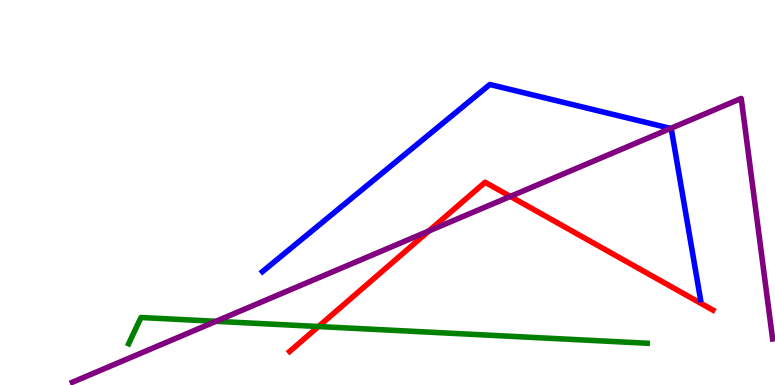[{'lines': ['blue', 'red'], 'intersections': []}, {'lines': ['green', 'red'], 'intersections': [{'x': 4.11, 'y': 1.52}]}, {'lines': ['purple', 'red'], 'intersections': [{'x': 5.53, 'y': 4.0}, {'x': 6.59, 'y': 4.9}]}, {'lines': ['blue', 'green'], 'intersections': []}, {'lines': ['blue', 'purple'], 'intersections': [{'x': 8.65, 'y': 6.66}]}, {'lines': ['green', 'purple'], 'intersections': [{'x': 2.79, 'y': 1.65}]}]